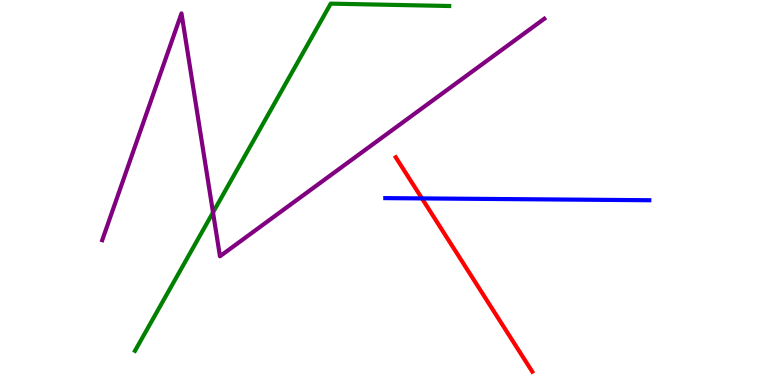[{'lines': ['blue', 'red'], 'intersections': [{'x': 5.44, 'y': 4.85}]}, {'lines': ['green', 'red'], 'intersections': []}, {'lines': ['purple', 'red'], 'intersections': []}, {'lines': ['blue', 'green'], 'intersections': []}, {'lines': ['blue', 'purple'], 'intersections': []}, {'lines': ['green', 'purple'], 'intersections': [{'x': 2.75, 'y': 4.48}]}]